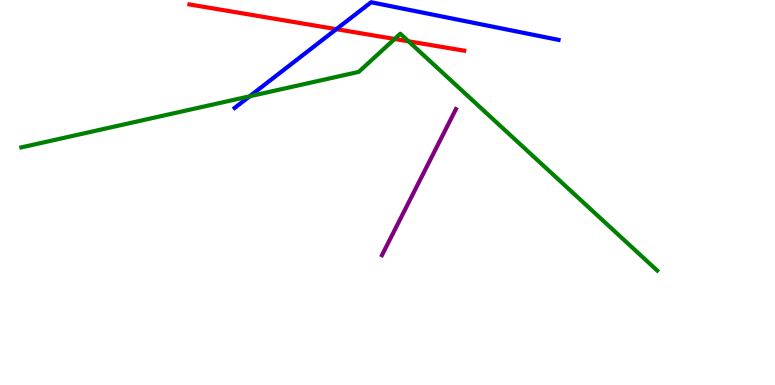[{'lines': ['blue', 'red'], 'intersections': [{'x': 4.34, 'y': 9.24}]}, {'lines': ['green', 'red'], 'intersections': [{'x': 5.09, 'y': 8.99}, {'x': 5.27, 'y': 8.93}]}, {'lines': ['purple', 'red'], 'intersections': []}, {'lines': ['blue', 'green'], 'intersections': [{'x': 3.22, 'y': 7.5}]}, {'lines': ['blue', 'purple'], 'intersections': []}, {'lines': ['green', 'purple'], 'intersections': []}]